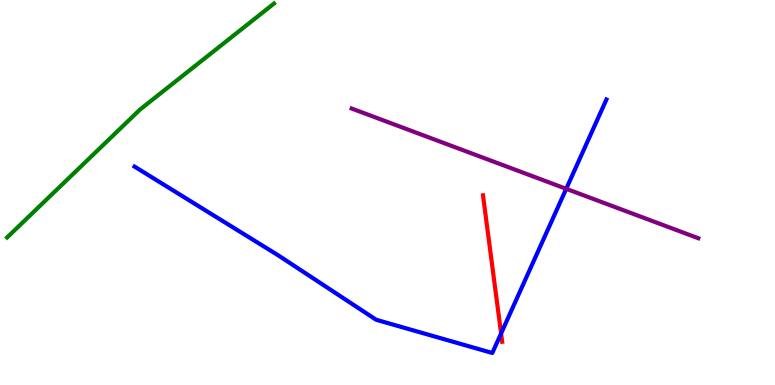[{'lines': ['blue', 'red'], 'intersections': [{'x': 6.47, 'y': 1.34}]}, {'lines': ['green', 'red'], 'intersections': []}, {'lines': ['purple', 'red'], 'intersections': []}, {'lines': ['blue', 'green'], 'intersections': []}, {'lines': ['blue', 'purple'], 'intersections': [{'x': 7.31, 'y': 5.1}]}, {'lines': ['green', 'purple'], 'intersections': []}]